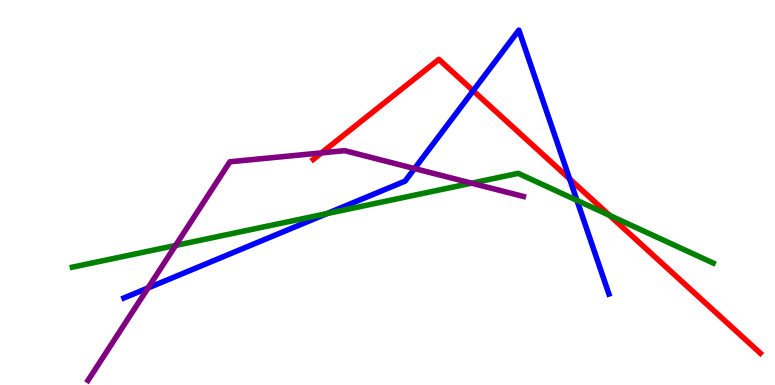[{'lines': ['blue', 'red'], 'intersections': [{'x': 6.11, 'y': 7.64}, {'x': 7.35, 'y': 5.35}]}, {'lines': ['green', 'red'], 'intersections': [{'x': 7.86, 'y': 4.41}]}, {'lines': ['purple', 'red'], 'intersections': [{'x': 4.15, 'y': 6.03}]}, {'lines': ['blue', 'green'], 'intersections': [{'x': 4.22, 'y': 4.45}, {'x': 7.44, 'y': 4.8}]}, {'lines': ['blue', 'purple'], 'intersections': [{'x': 1.91, 'y': 2.52}, {'x': 5.35, 'y': 5.62}]}, {'lines': ['green', 'purple'], 'intersections': [{'x': 2.27, 'y': 3.62}, {'x': 6.08, 'y': 5.24}]}]